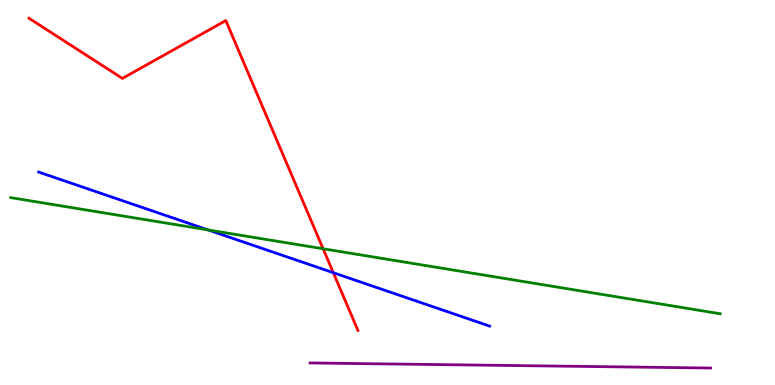[{'lines': ['blue', 'red'], 'intersections': [{'x': 4.3, 'y': 2.92}]}, {'lines': ['green', 'red'], 'intersections': [{'x': 4.17, 'y': 3.54}]}, {'lines': ['purple', 'red'], 'intersections': []}, {'lines': ['blue', 'green'], 'intersections': [{'x': 2.69, 'y': 4.03}]}, {'lines': ['blue', 'purple'], 'intersections': []}, {'lines': ['green', 'purple'], 'intersections': []}]